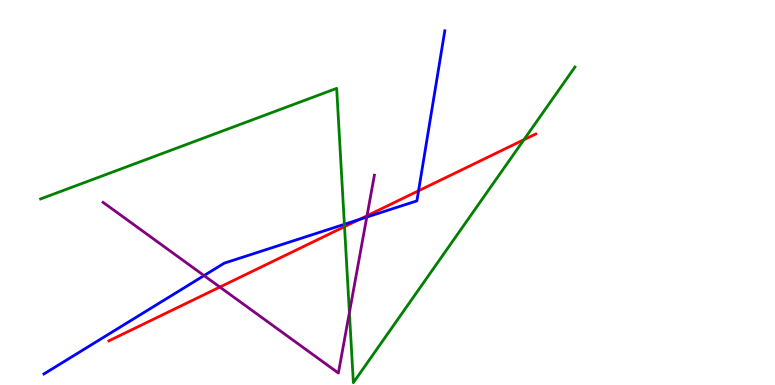[{'lines': ['blue', 'red'], 'intersections': [{'x': 4.64, 'y': 4.3}, {'x': 5.4, 'y': 5.04}]}, {'lines': ['green', 'red'], 'intersections': [{'x': 4.45, 'y': 4.11}, {'x': 6.76, 'y': 6.37}]}, {'lines': ['purple', 'red'], 'intersections': [{'x': 2.84, 'y': 2.54}, {'x': 4.74, 'y': 4.4}]}, {'lines': ['blue', 'green'], 'intersections': [{'x': 4.44, 'y': 4.17}]}, {'lines': ['blue', 'purple'], 'intersections': [{'x': 2.63, 'y': 2.84}, {'x': 4.73, 'y': 4.36}]}, {'lines': ['green', 'purple'], 'intersections': [{'x': 4.51, 'y': 1.88}]}]